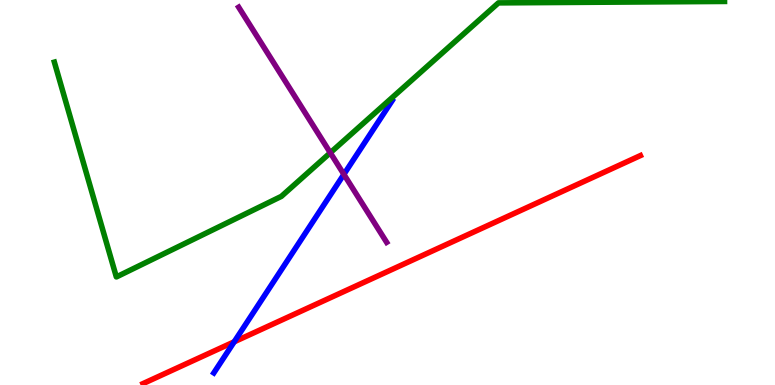[{'lines': ['blue', 'red'], 'intersections': [{'x': 3.02, 'y': 1.12}]}, {'lines': ['green', 'red'], 'intersections': []}, {'lines': ['purple', 'red'], 'intersections': []}, {'lines': ['blue', 'green'], 'intersections': []}, {'lines': ['blue', 'purple'], 'intersections': [{'x': 4.44, 'y': 5.47}]}, {'lines': ['green', 'purple'], 'intersections': [{'x': 4.26, 'y': 6.03}]}]